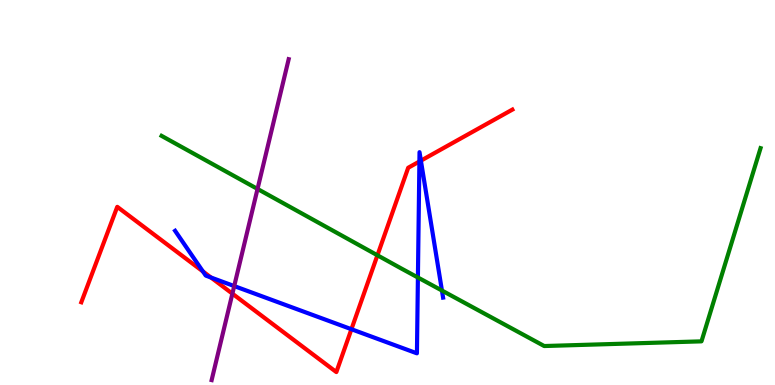[{'lines': ['blue', 'red'], 'intersections': [{'x': 2.62, 'y': 2.95}, {'x': 2.72, 'y': 2.79}, {'x': 4.53, 'y': 1.45}, {'x': 5.41, 'y': 5.81}, {'x': 5.43, 'y': 5.83}]}, {'lines': ['green', 'red'], 'intersections': [{'x': 4.87, 'y': 3.37}]}, {'lines': ['purple', 'red'], 'intersections': [{'x': 3.0, 'y': 2.37}]}, {'lines': ['blue', 'green'], 'intersections': [{'x': 5.39, 'y': 2.79}, {'x': 5.7, 'y': 2.45}]}, {'lines': ['blue', 'purple'], 'intersections': [{'x': 3.02, 'y': 2.57}]}, {'lines': ['green', 'purple'], 'intersections': [{'x': 3.32, 'y': 5.09}]}]